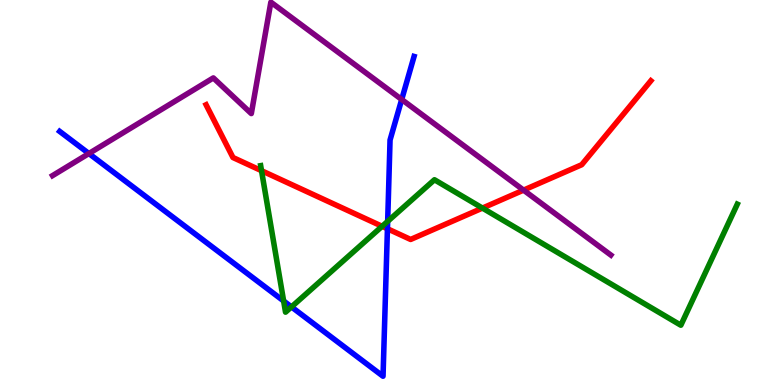[{'lines': ['blue', 'red'], 'intersections': [{'x': 5.0, 'y': 4.06}]}, {'lines': ['green', 'red'], 'intersections': [{'x': 3.37, 'y': 5.57}, {'x': 4.93, 'y': 4.12}, {'x': 6.23, 'y': 4.6}]}, {'lines': ['purple', 'red'], 'intersections': [{'x': 6.76, 'y': 5.06}]}, {'lines': ['blue', 'green'], 'intersections': [{'x': 3.66, 'y': 2.18}, {'x': 3.76, 'y': 2.03}, {'x': 5.0, 'y': 4.25}]}, {'lines': ['blue', 'purple'], 'intersections': [{'x': 1.15, 'y': 6.01}, {'x': 5.18, 'y': 7.42}]}, {'lines': ['green', 'purple'], 'intersections': []}]